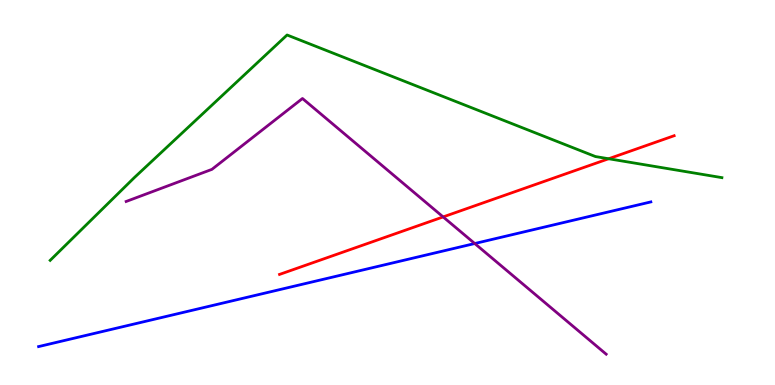[{'lines': ['blue', 'red'], 'intersections': []}, {'lines': ['green', 'red'], 'intersections': [{'x': 7.85, 'y': 5.88}]}, {'lines': ['purple', 'red'], 'intersections': [{'x': 5.72, 'y': 4.37}]}, {'lines': ['blue', 'green'], 'intersections': []}, {'lines': ['blue', 'purple'], 'intersections': [{'x': 6.13, 'y': 3.67}]}, {'lines': ['green', 'purple'], 'intersections': []}]